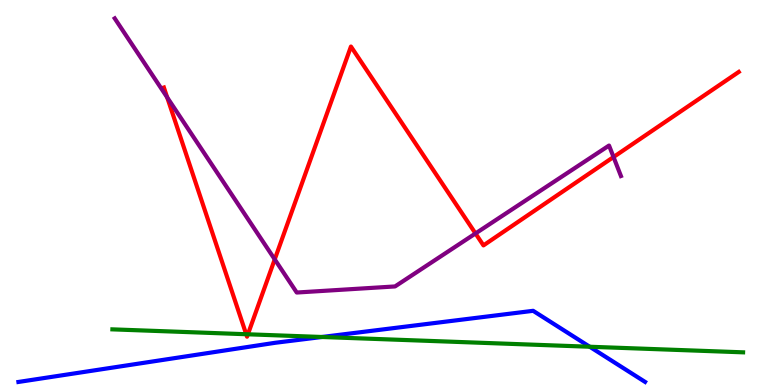[{'lines': ['blue', 'red'], 'intersections': []}, {'lines': ['green', 'red'], 'intersections': [{'x': 3.18, 'y': 1.32}, {'x': 3.2, 'y': 1.32}]}, {'lines': ['purple', 'red'], 'intersections': [{'x': 2.16, 'y': 7.47}, {'x': 3.54, 'y': 3.26}, {'x': 6.14, 'y': 3.94}, {'x': 7.92, 'y': 5.92}]}, {'lines': ['blue', 'green'], 'intersections': [{'x': 4.15, 'y': 1.25}, {'x': 7.61, 'y': 0.994}]}, {'lines': ['blue', 'purple'], 'intersections': []}, {'lines': ['green', 'purple'], 'intersections': []}]